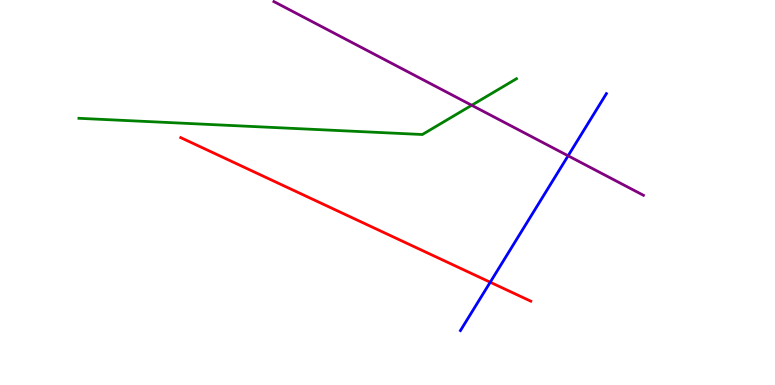[{'lines': ['blue', 'red'], 'intersections': [{'x': 6.33, 'y': 2.67}]}, {'lines': ['green', 'red'], 'intersections': []}, {'lines': ['purple', 'red'], 'intersections': []}, {'lines': ['blue', 'green'], 'intersections': []}, {'lines': ['blue', 'purple'], 'intersections': [{'x': 7.33, 'y': 5.95}]}, {'lines': ['green', 'purple'], 'intersections': [{'x': 6.09, 'y': 7.27}]}]